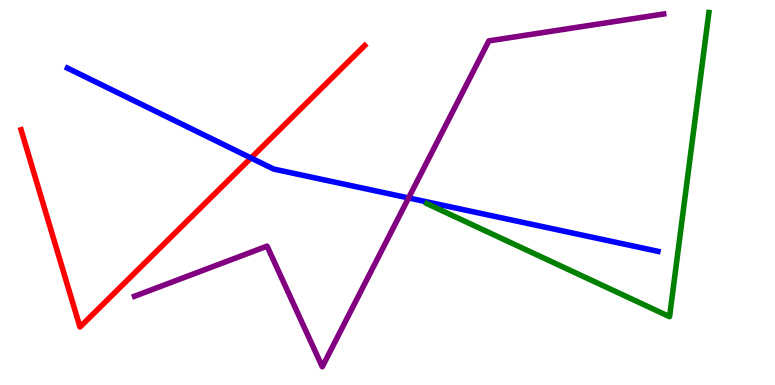[{'lines': ['blue', 'red'], 'intersections': [{'x': 3.24, 'y': 5.9}]}, {'lines': ['green', 'red'], 'intersections': []}, {'lines': ['purple', 'red'], 'intersections': []}, {'lines': ['blue', 'green'], 'intersections': []}, {'lines': ['blue', 'purple'], 'intersections': [{'x': 5.27, 'y': 4.86}]}, {'lines': ['green', 'purple'], 'intersections': []}]